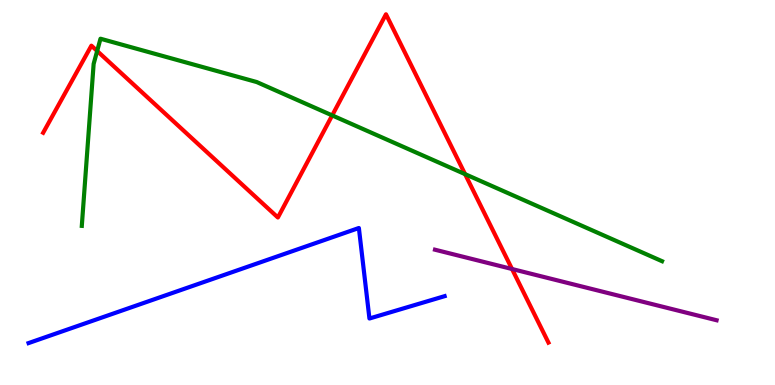[{'lines': ['blue', 'red'], 'intersections': []}, {'lines': ['green', 'red'], 'intersections': [{'x': 1.25, 'y': 8.68}, {'x': 4.29, 'y': 7.0}, {'x': 6.0, 'y': 5.48}]}, {'lines': ['purple', 'red'], 'intersections': [{'x': 6.61, 'y': 3.01}]}, {'lines': ['blue', 'green'], 'intersections': []}, {'lines': ['blue', 'purple'], 'intersections': []}, {'lines': ['green', 'purple'], 'intersections': []}]